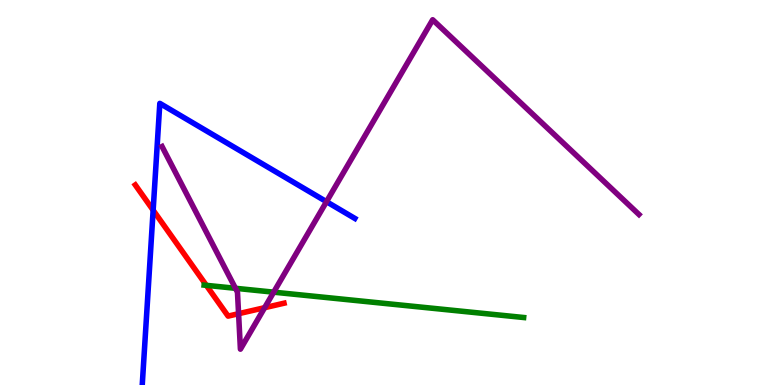[{'lines': ['blue', 'red'], 'intersections': [{'x': 1.98, 'y': 4.54}]}, {'lines': ['green', 'red'], 'intersections': [{'x': 2.66, 'y': 2.59}]}, {'lines': ['purple', 'red'], 'intersections': [{'x': 3.08, 'y': 1.85}, {'x': 3.41, 'y': 2.01}]}, {'lines': ['blue', 'green'], 'intersections': []}, {'lines': ['blue', 'purple'], 'intersections': [{'x': 4.21, 'y': 4.76}]}, {'lines': ['green', 'purple'], 'intersections': [{'x': 3.04, 'y': 2.51}, {'x': 3.53, 'y': 2.41}]}]